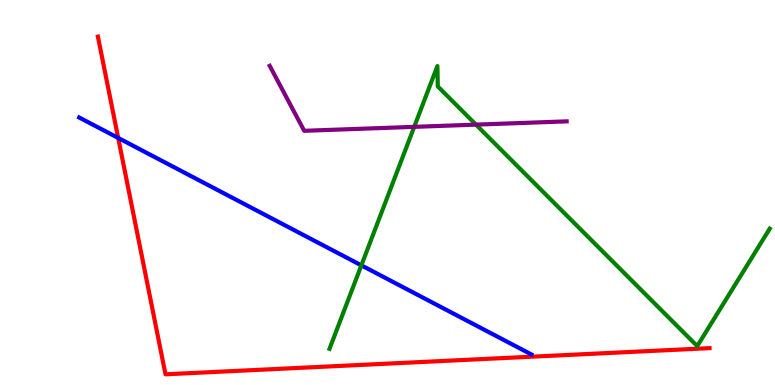[{'lines': ['blue', 'red'], 'intersections': [{'x': 1.52, 'y': 6.42}]}, {'lines': ['green', 'red'], 'intersections': []}, {'lines': ['purple', 'red'], 'intersections': []}, {'lines': ['blue', 'green'], 'intersections': [{'x': 4.66, 'y': 3.11}]}, {'lines': ['blue', 'purple'], 'intersections': []}, {'lines': ['green', 'purple'], 'intersections': [{'x': 5.34, 'y': 6.71}, {'x': 6.14, 'y': 6.76}]}]